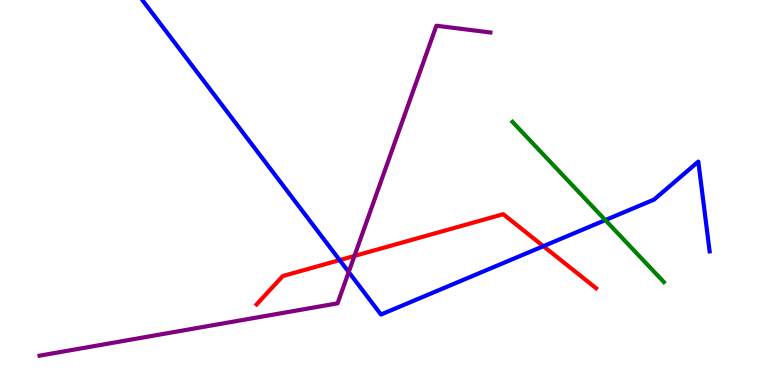[{'lines': ['blue', 'red'], 'intersections': [{'x': 4.38, 'y': 3.24}, {'x': 7.01, 'y': 3.61}]}, {'lines': ['green', 'red'], 'intersections': []}, {'lines': ['purple', 'red'], 'intersections': [{'x': 4.57, 'y': 3.35}]}, {'lines': ['blue', 'green'], 'intersections': [{'x': 7.81, 'y': 4.28}]}, {'lines': ['blue', 'purple'], 'intersections': [{'x': 4.5, 'y': 2.93}]}, {'lines': ['green', 'purple'], 'intersections': []}]